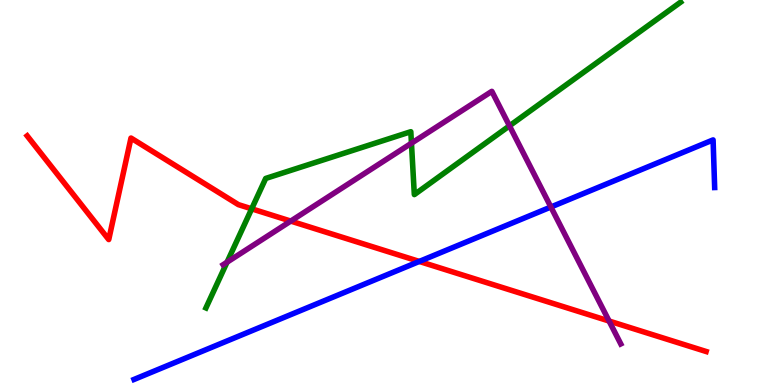[{'lines': ['blue', 'red'], 'intersections': [{'x': 5.41, 'y': 3.21}]}, {'lines': ['green', 'red'], 'intersections': [{'x': 3.25, 'y': 4.58}]}, {'lines': ['purple', 'red'], 'intersections': [{'x': 3.75, 'y': 4.26}, {'x': 7.86, 'y': 1.66}]}, {'lines': ['blue', 'green'], 'intersections': []}, {'lines': ['blue', 'purple'], 'intersections': [{'x': 7.11, 'y': 4.62}]}, {'lines': ['green', 'purple'], 'intersections': [{'x': 2.93, 'y': 3.19}, {'x': 5.31, 'y': 6.28}, {'x': 6.57, 'y': 6.73}]}]